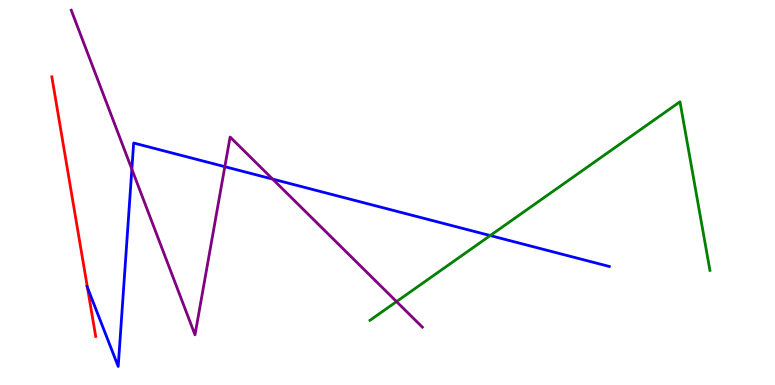[{'lines': ['blue', 'red'], 'intersections': [{'x': 1.13, 'y': 2.53}]}, {'lines': ['green', 'red'], 'intersections': []}, {'lines': ['purple', 'red'], 'intersections': []}, {'lines': ['blue', 'green'], 'intersections': [{'x': 6.33, 'y': 3.88}]}, {'lines': ['blue', 'purple'], 'intersections': [{'x': 1.7, 'y': 5.61}, {'x': 2.9, 'y': 5.67}, {'x': 3.52, 'y': 5.35}]}, {'lines': ['green', 'purple'], 'intersections': [{'x': 5.12, 'y': 2.17}]}]